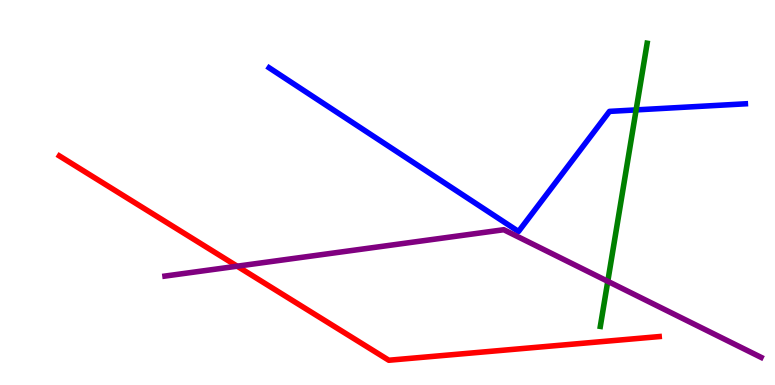[{'lines': ['blue', 'red'], 'intersections': []}, {'lines': ['green', 'red'], 'intersections': []}, {'lines': ['purple', 'red'], 'intersections': [{'x': 3.06, 'y': 3.09}]}, {'lines': ['blue', 'green'], 'intersections': [{'x': 8.21, 'y': 7.15}]}, {'lines': ['blue', 'purple'], 'intersections': []}, {'lines': ['green', 'purple'], 'intersections': [{'x': 7.84, 'y': 2.69}]}]